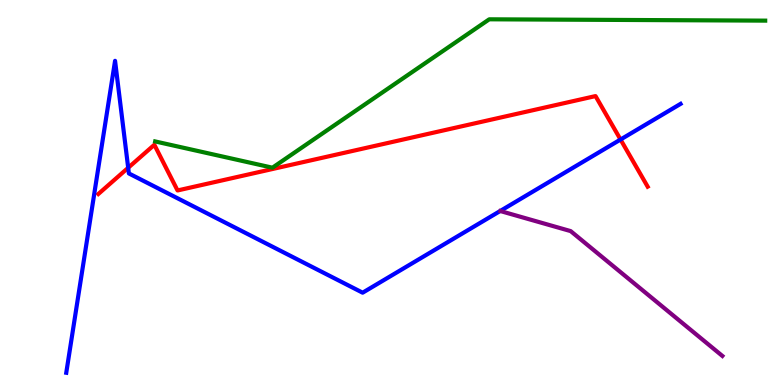[{'lines': ['blue', 'red'], 'intersections': [{'x': 1.65, 'y': 5.64}, {'x': 8.01, 'y': 6.38}]}, {'lines': ['green', 'red'], 'intersections': []}, {'lines': ['purple', 'red'], 'intersections': []}, {'lines': ['blue', 'green'], 'intersections': []}, {'lines': ['blue', 'purple'], 'intersections': []}, {'lines': ['green', 'purple'], 'intersections': []}]